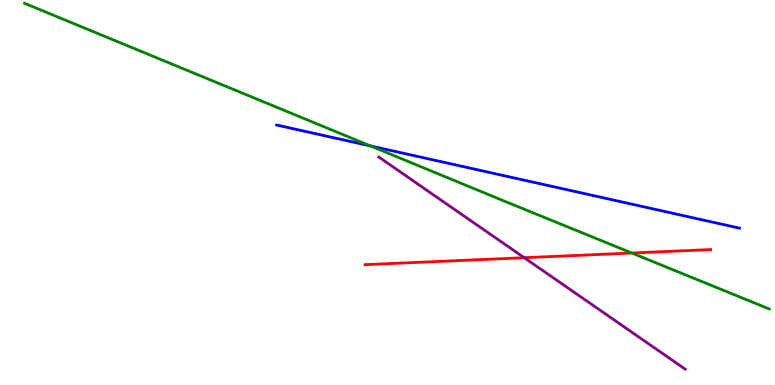[{'lines': ['blue', 'red'], 'intersections': []}, {'lines': ['green', 'red'], 'intersections': [{'x': 8.15, 'y': 3.43}]}, {'lines': ['purple', 'red'], 'intersections': [{'x': 6.76, 'y': 3.31}]}, {'lines': ['blue', 'green'], 'intersections': [{'x': 4.78, 'y': 6.21}]}, {'lines': ['blue', 'purple'], 'intersections': []}, {'lines': ['green', 'purple'], 'intersections': []}]